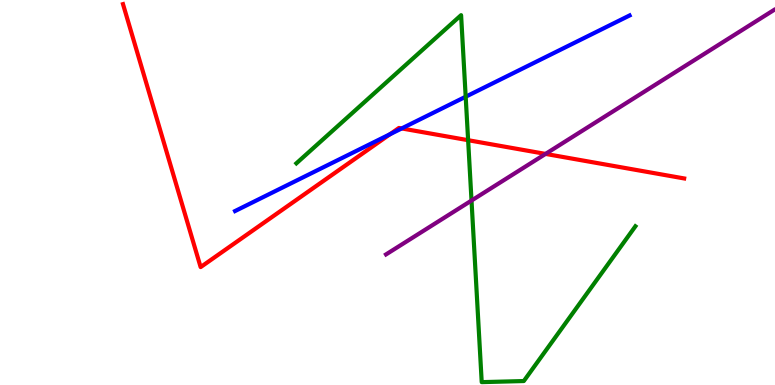[{'lines': ['blue', 'red'], 'intersections': [{'x': 5.03, 'y': 6.51}, {'x': 5.18, 'y': 6.66}]}, {'lines': ['green', 'red'], 'intersections': [{'x': 6.04, 'y': 6.36}]}, {'lines': ['purple', 'red'], 'intersections': [{'x': 7.04, 'y': 6.0}]}, {'lines': ['blue', 'green'], 'intersections': [{'x': 6.01, 'y': 7.49}]}, {'lines': ['blue', 'purple'], 'intersections': []}, {'lines': ['green', 'purple'], 'intersections': [{'x': 6.08, 'y': 4.79}]}]